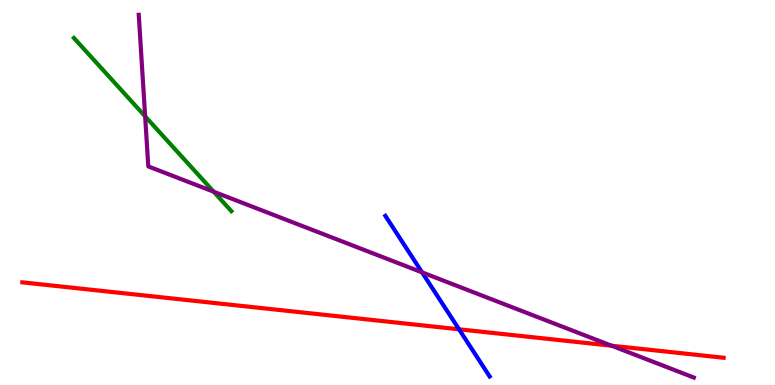[{'lines': ['blue', 'red'], 'intersections': [{'x': 5.92, 'y': 1.45}]}, {'lines': ['green', 'red'], 'intersections': []}, {'lines': ['purple', 'red'], 'intersections': [{'x': 7.89, 'y': 1.02}]}, {'lines': ['blue', 'green'], 'intersections': []}, {'lines': ['blue', 'purple'], 'intersections': [{'x': 5.45, 'y': 2.93}]}, {'lines': ['green', 'purple'], 'intersections': [{'x': 1.87, 'y': 6.98}, {'x': 2.76, 'y': 5.02}]}]